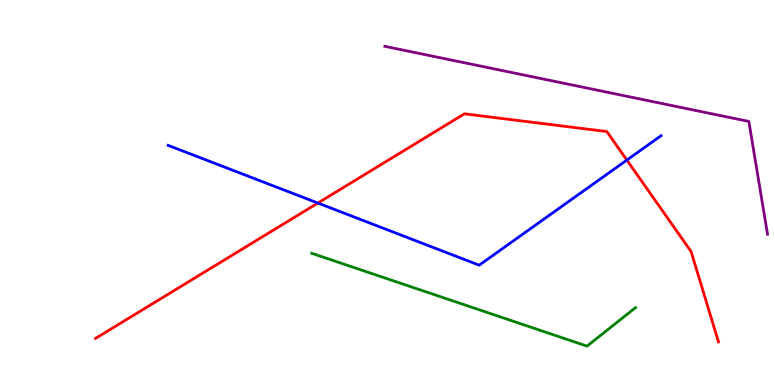[{'lines': ['blue', 'red'], 'intersections': [{'x': 4.1, 'y': 4.73}, {'x': 8.09, 'y': 5.84}]}, {'lines': ['green', 'red'], 'intersections': []}, {'lines': ['purple', 'red'], 'intersections': []}, {'lines': ['blue', 'green'], 'intersections': []}, {'lines': ['blue', 'purple'], 'intersections': []}, {'lines': ['green', 'purple'], 'intersections': []}]